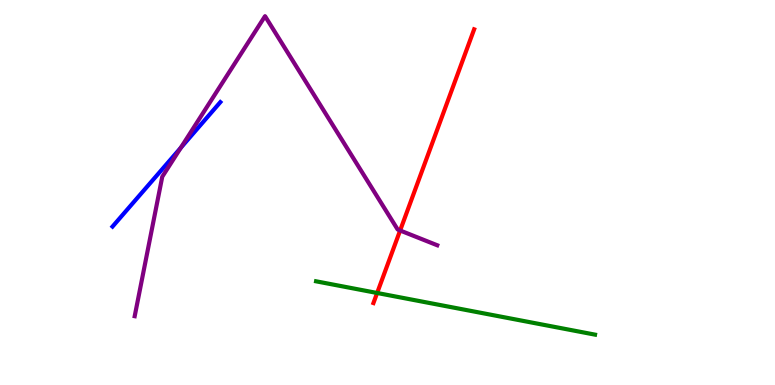[{'lines': ['blue', 'red'], 'intersections': []}, {'lines': ['green', 'red'], 'intersections': [{'x': 4.87, 'y': 2.39}]}, {'lines': ['purple', 'red'], 'intersections': [{'x': 5.16, 'y': 4.01}]}, {'lines': ['blue', 'green'], 'intersections': []}, {'lines': ['blue', 'purple'], 'intersections': [{'x': 2.33, 'y': 6.16}]}, {'lines': ['green', 'purple'], 'intersections': []}]